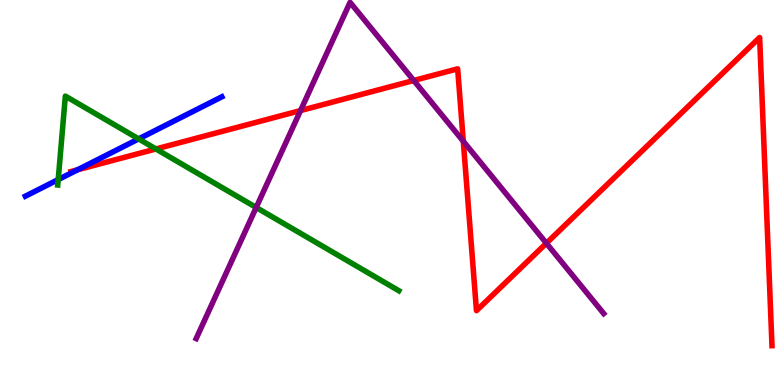[{'lines': ['blue', 'red'], 'intersections': [{'x': 1.0, 'y': 5.59}]}, {'lines': ['green', 'red'], 'intersections': [{'x': 2.01, 'y': 6.13}]}, {'lines': ['purple', 'red'], 'intersections': [{'x': 3.88, 'y': 7.13}, {'x': 5.34, 'y': 7.91}, {'x': 5.98, 'y': 6.33}, {'x': 7.05, 'y': 3.68}]}, {'lines': ['blue', 'green'], 'intersections': [{'x': 0.751, 'y': 5.34}, {'x': 1.79, 'y': 6.39}]}, {'lines': ['blue', 'purple'], 'intersections': []}, {'lines': ['green', 'purple'], 'intersections': [{'x': 3.31, 'y': 4.61}]}]